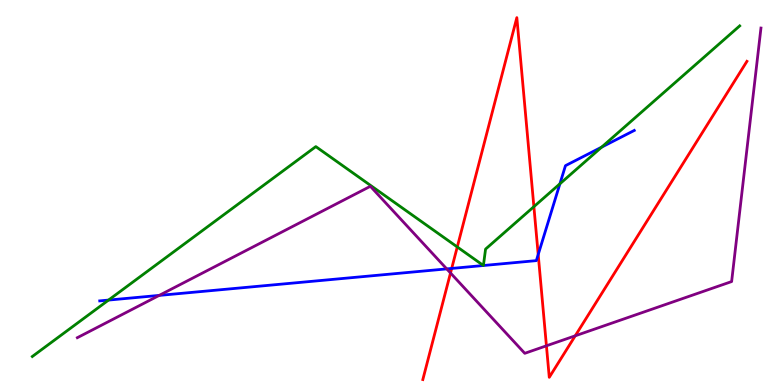[{'lines': ['blue', 'red'], 'intersections': [{'x': 5.83, 'y': 3.03}, {'x': 6.94, 'y': 3.39}]}, {'lines': ['green', 'red'], 'intersections': [{'x': 5.9, 'y': 3.59}, {'x': 6.89, 'y': 4.63}]}, {'lines': ['purple', 'red'], 'intersections': [{'x': 5.81, 'y': 2.91}, {'x': 7.05, 'y': 1.02}, {'x': 7.42, 'y': 1.28}]}, {'lines': ['blue', 'green'], 'intersections': [{'x': 1.4, 'y': 2.21}, {'x': 7.22, 'y': 5.23}, {'x': 7.76, 'y': 6.18}]}, {'lines': ['blue', 'purple'], 'intersections': [{'x': 2.05, 'y': 2.33}, {'x': 5.76, 'y': 3.02}]}, {'lines': ['green', 'purple'], 'intersections': []}]